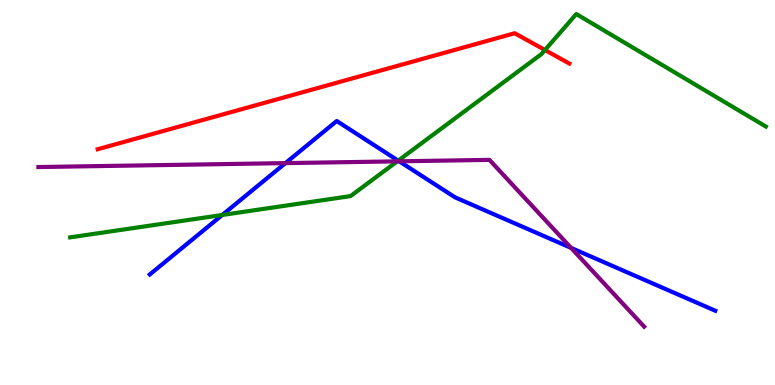[{'lines': ['blue', 'red'], 'intersections': []}, {'lines': ['green', 'red'], 'intersections': [{'x': 7.03, 'y': 8.7}]}, {'lines': ['purple', 'red'], 'intersections': []}, {'lines': ['blue', 'green'], 'intersections': [{'x': 2.87, 'y': 4.42}, {'x': 5.14, 'y': 5.83}]}, {'lines': ['blue', 'purple'], 'intersections': [{'x': 3.68, 'y': 5.76}, {'x': 5.15, 'y': 5.81}, {'x': 7.37, 'y': 3.56}]}, {'lines': ['green', 'purple'], 'intersections': [{'x': 5.13, 'y': 5.81}]}]